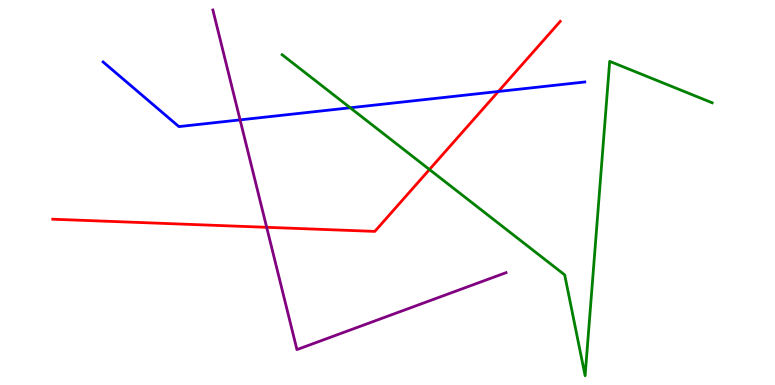[{'lines': ['blue', 'red'], 'intersections': [{'x': 6.43, 'y': 7.62}]}, {'lines': ['green', 'red'], 'intersections': [{'x': 5.54, 'y': 5.6}]}, {'lines': ['purple', 'red'], 'intersections': [{'x': 3.44, 'y': 4.1}]}, {'lines': ['blue', 'green'], 'intersections': [{'x': 4.52, 'y': 7.2}]}, {'lines': ['blue', 'purple'], 'intersections': [{'x': 3.1, 'y': 6.89}]}, {'lines': ['green', 'purple'], 'intersections': []}]